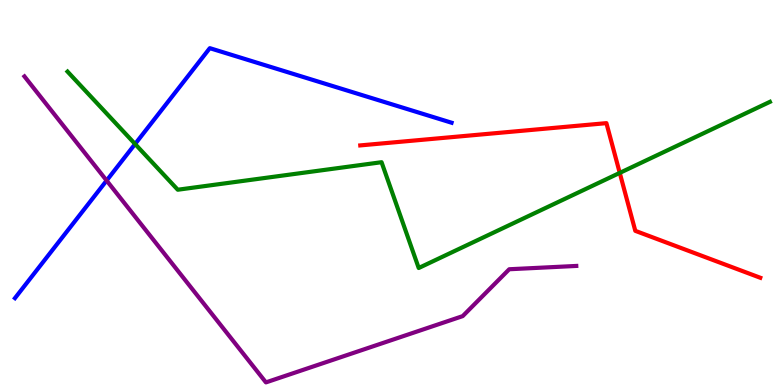[{'lines': ['blue', 'red'], 'intersections': []}, {'lines': ['green', 'red'], 'intersections': [{'x': 8.0, 'y': 5.51}]}, {'lines': ['purple', 'red'], 'intersections': []}, {'lines': ['blue', 'green'], 'intersections': [{'x': 1.74, 'y': 6.26}]}, {'lines': ['blue', 'purple'], 'intersections': [{'x': 1.38, 'y': 5.31}]}, {'lines': ['green', 'purple'], 'intersections': []}]